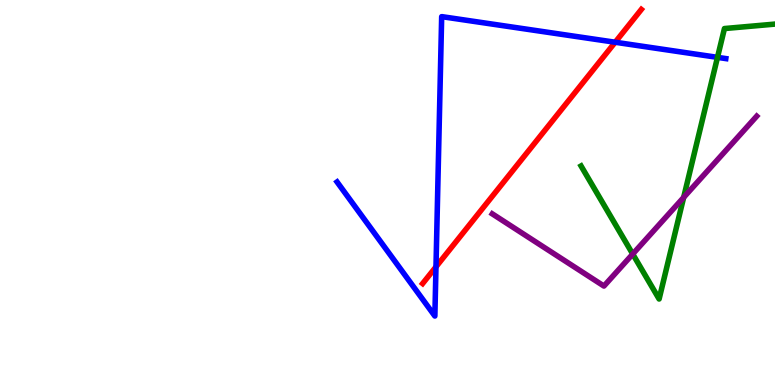[{'lines': ['blue', 'red'], 'intersections': [{'x': 5.63, 'y': 3.07}, {'x': 7.94, 'y': 8.9}]}, {'lines': ['green', 'red'], 'intersections': []}, {'lines': ['purple', 'red'], 'intersections': []}, {'lines': ['blue', 'green'], 'intersections': [{'x': 9.26, 'y': 8.51}]}, {'lines': ['blue', 'purple'], 'intersections': []}, {'lines': ['green', 'purple'], 'intersections': [{'x': 8.16, 'y': 3.4}, {'x': 8.82, 'y': 4.87}]}]